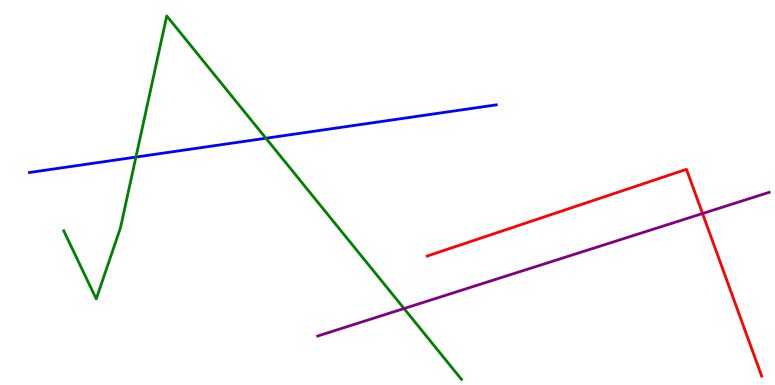[{'lines': ['blue', 'red'], 'intersections': []}, {'lines': ['green', 'red'], 'intersections': []}, {'lines': ['purple', 'red'], 'intersections': [{'x': 9.07, 'y': 4.45}]}, {'lines': ['blue', 'green'], 'intersections': [{'x': 1.75, 'y': 5.92}, {'x': 3.43, 'y': 6.41}]}, {'lines': ['blue', 'purple'], 'intersections': []}, {'lines': ['green', 'purple'], 'intersections': [{'x': 5.21, 'y': 1.99}]}]